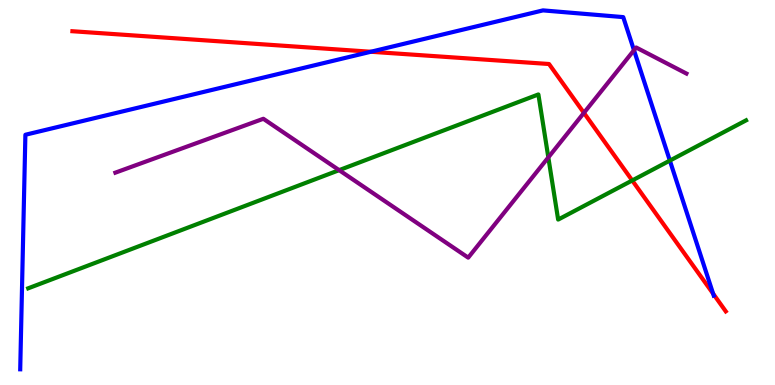[{'lines': ['blue', 'red'], 'intersections': [{'x': 4.79, 'y': 8.66}, {'x': 9.2, 'y': 2.37}]}, {'lines': ['green', 'red'], 'intersections': [{'x': 8.16, 'y': 5.31}]}, {'lines': ['purple', 'red'], 'intersections': [{'x': 7.53, 'y': 7.07}]}, {'lines': ['blue', 'green'], 'intersections': [{'x': 8.64, 'y': 5.83}]}, {'lines': ['blue', 'purple'], 'intersections': [{'x': 8.18, 'y': 8.7}]}, {'lines': ['green', 'purple'], 'intersections': [{'x': 4.38, 'y': 5.58}, {'x': 7.08, 'y': 5.91}]}]